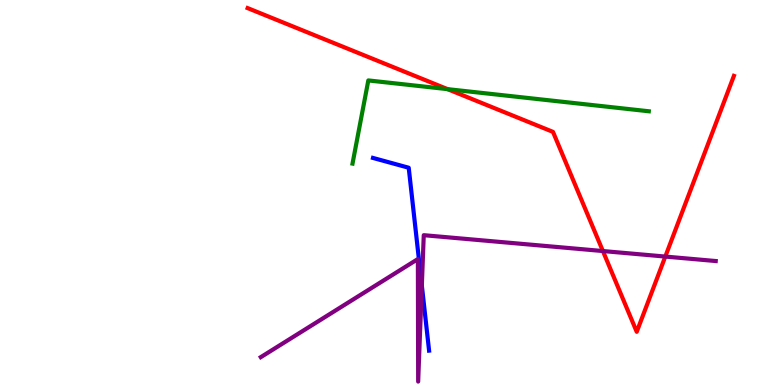[{'lines': ['blue', 'red'], 'intersections': []}, {'lines': ['green', 'red'], 'intersections': [{'x': 5.77, 'y': 7.68}]}, {'lines': ['purple', 'red'], 'intersections': [{'x': 7.78, 'y': 3.48}, {'x': 8.58, 'y': 3.34}]}, {'lines': ['blue', 'green'], 'intersections': []}, {'lines': ['blue', 'purple'], 'intersections': [{'x': 5.44, 'y': 2.58}]}, {'lines': ['green', 'purple'], 'intersections': []}]